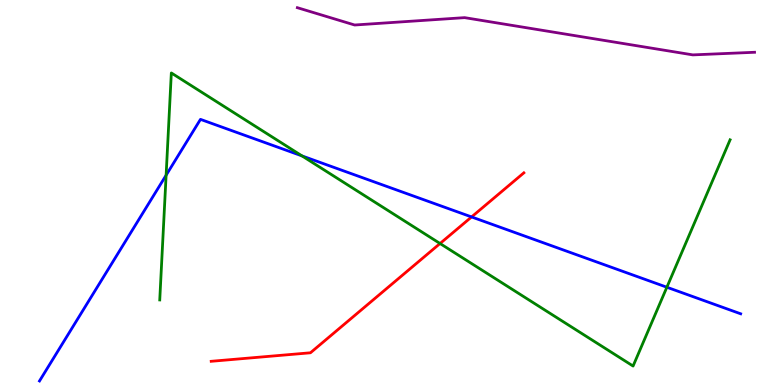[{'lines': ['blue', 'red'], 'intersections': [{'x': 6.08, 'y': 4.37}]}, {'lines': ['green', 'red'], 'intersections': [{'x': 5.68, 'y': 3.67}]}, {'lines': ['purple', 'red'], 'intersections': []}, {'lines': ['blue', 'green'], 'intersections': [{'x': 2.14, 'y': 5.45}, {'x': 3.9, 'y': 5.95}, {'x': 8.6, 'y': 2.54}]}, {'lines': ['blue', 'purple'], 'intersections': []}, {'lines': ['green', 'purple'], 'intersections': []}]